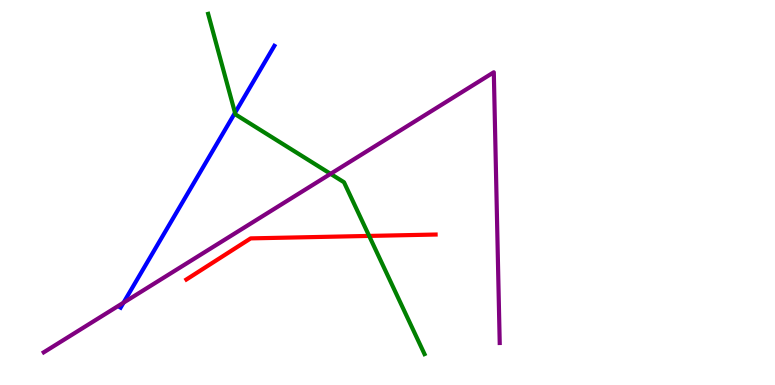[{'lines': ['blue', 'red'], 'intersections': []}, {'lines': ['green', 'red'], 'intersections': [{'x': 4.76, 'y': 3.87}]}, {'lines': ['purple', 'red'], 'intersections': []}, {'lines': ['blue', 'green'], 'intersections': [{'x': 3.03, 'y': 7.07}]}, {'lines': ['blue', 'purple'], 'intersections': [{'x': 1.59, 'y': 2.14}]}, {'lines': ['green', 'purple'], 'intersections': [{'x': 4.27, 'y': 5.48}]}]